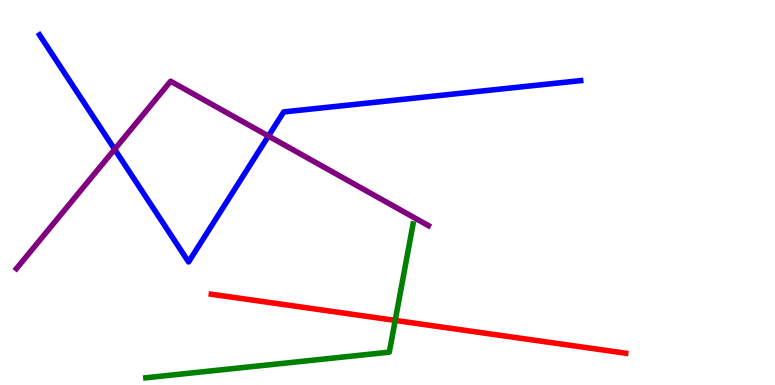[{'lines': ['blue', 'red'], 'intersections': []}, {'lines': ['green', 'red'], 'intersections': [{'x': 5.1, 'y': 1.68}]}, {'lines': ['purple', 'red'], 'intersections': []}, {'lines': ['blue', 'green'], 'intersections': []}, {'lines': ['blue', 'purple'], 'intersections': [{'x': 1.48, 'y': 6.12}, {'x': 3.46, 'y': 6.47}]}, {'lines': ['green', 'purple'], 'intersections': []}]